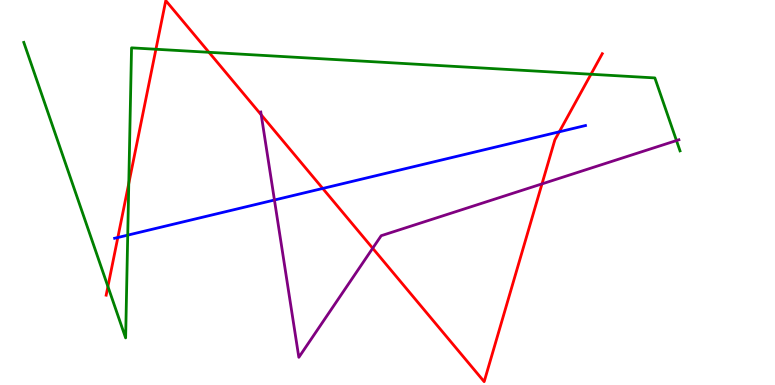[{'lines': ['blue', 'red'], 'intersections': [{'x': 1.52, 'y': 3.83}, {'x': 4.16, 'y': 5.11}, {'x': 7.22, 'y': 6.58}]}, {'lines': ['green', 'red'], 'intersections': [{'x': 1.39, 'y': 2.56}, {'x': 1.66, 'y': 5.24}, {'x': 2.01, 'y': 8.72}, {'x': 2.7, 'y': 8.64}, {'x': 7.63, 'y': 8.07}]}, {'lines': ['purple', 'red'], 'intersections': [{'x': 3.37, 'y': 7.02}, {'x': 4.81, 'y': 3.55}, {'x': 6.99, 'y': 5.22}]}, {'lines': ['blue', 'green'], 'intersections': [{'x': 1.65, 'y': 3.89}]}, {'lines': ['blue', 'purple'], 'intersections': [{'x': 3.54, 'y': 4.8}]}, {'lines': ['green', 'purple'], 'intersections': [{'x': 8.73, 'y': 6.35}]}]